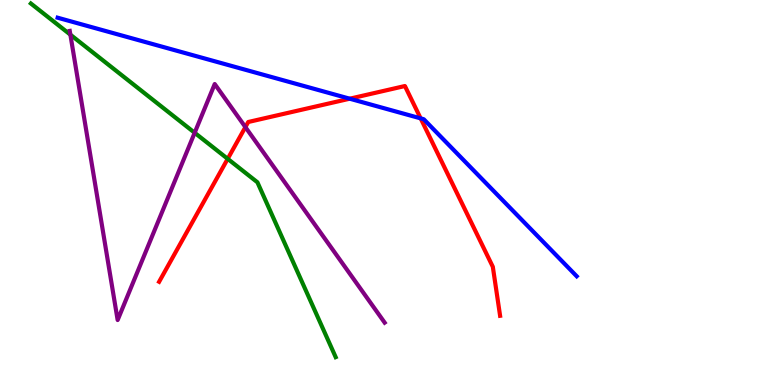[{'lines': ['blue', 'red'], 'intersections': [{'x': 4.51, 'y': 7.44}, {'x': 5.43, 'y': 6.93}]}, {'lines': ['green', 'red'], 'intersections': [{'x': 2.94, 'y': 5.87}]}, {'lines': ['purple', 'red'], 'intersections': [{'x': 3.17, 'y': 6.7}]}, {'lines': ['blue', 'green'], 'intersections': []}, {'lines': ['blue', 'purple'], 'intersections': []}, {'lines': ['green', 'purple'], 'intersections': [{'x': 0.908, 'y': 9.1}, {'x': 2.51, 'y': 6.55}]}]